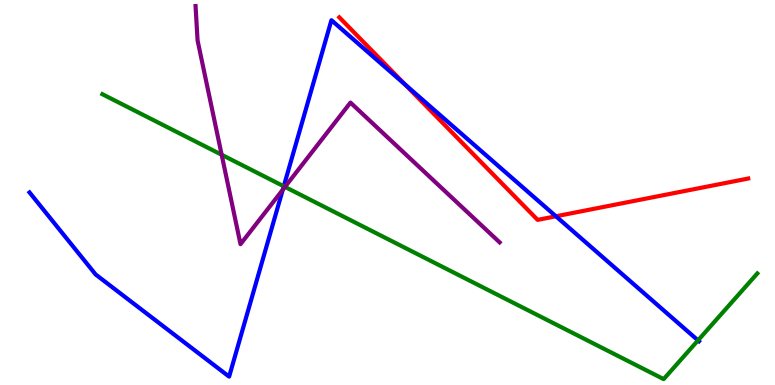[{'lines': ['blue', 'red'], 'intersections': [{'x': 5.23, 'y': 7.8}, {'x': 7.17, 'y': 4.38}]}, {'lines': ['green', 'red'], 'intersections': []}, {'lines': ['purple', 'red'], 'intersections': []}, {'lines': ['blue', 'green'], 'intersections': [{'x': 3.66, 'y': 5.16}, {'x': 9.01, 'y': 1.16}]}, {'lines': ['blue', 'purple'], 'intersections': [{'x': 3.65, 'y': 5.07}]}, {'lines': ['green', 'purple'], 'intersections': [{'x': 2.86, 'y': 5.98}, {'x': 3.68, 'y': 5.15}]}]